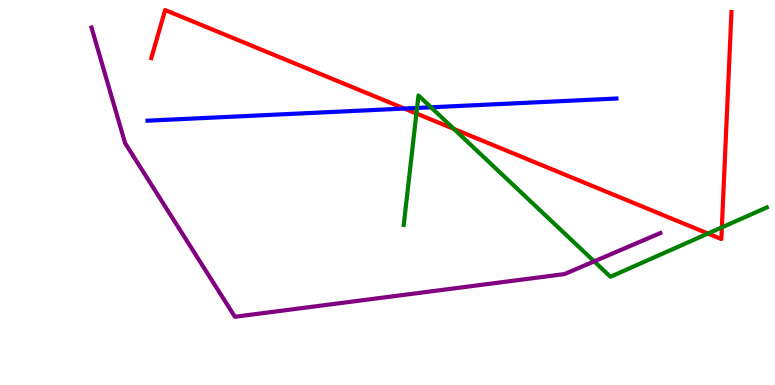[{'lines': ['blue', 'red'], 'intersections': [{'x': 5.22, 'y': 7.18}]}, {'lines': ['green', 'red'], 'intersections': [{'x': 5.37, 'y': 7.05}, {'x': 5.86, 'y': 6.65}, {'x': 9.13, 'y': 3.93}, {'x': 9.31, 'y': 4.09}]}, {'lines': ['purple', 'red'], 'intersections': []}, {'lines': ['blue', 'green'], 'intersections': [{'x': 5.38, 'y': 7.2}, {'x': 5.56, 'y': 7.21}]}, {'lines': ['blue', 'purple'], 'intersections': []}, {'lines': ['green', 'purple'], 'intersections': [{'x': 7.67, 'y': 3.21}]}]